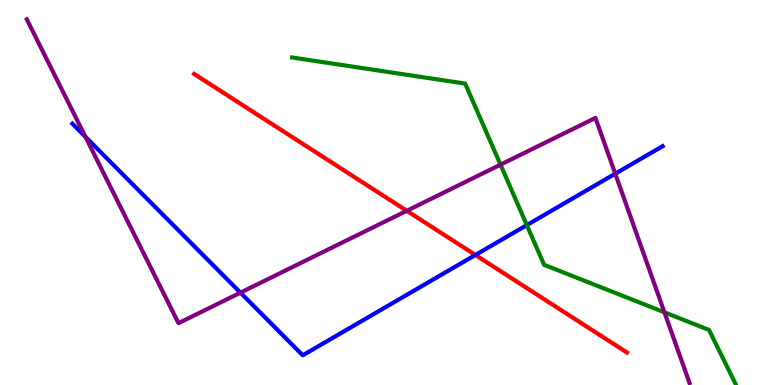[{'lines': ['blue', 'red'], 'intersections': [{'x': 6.13, 'y': 3.38}]}, {'lines': ['green', 'red'], 'intersections': []}, {'lines': ['purple', 'red'], 'intersections': [{'x': 5.25, 'y': 4.52}]}, {'lines': ['blue', 'green'], 'intersections': [{'x': 6.8, 'y': 4.15}]}, {'lines': ['blue', 'purple'], 'intersections': [{'x': 1.1, 'y': 6.45}, {'x': 3.1, 'y': 2.4}, {'x': 7.94, 'y': 5.49}]}, {'lines': ['green', 'purple'], 'intersections': [{'x': 6.46, 'y': 5.72}, {'x': 8.57, 'y': 1.89}]}]